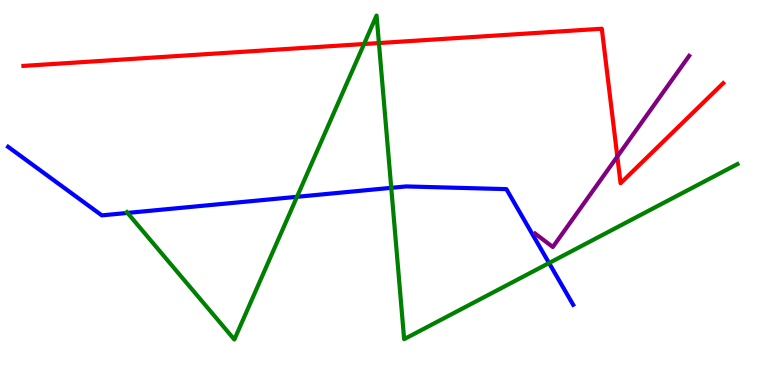[{'lines': ['blue', 'red'], 'intersections': []}, {'lines': ['green', 'red'], 'intersections': [{'x': 4.7, 'y': 8.86}, {'x': 4.89, 'y': 8.88}]}, {'lines': ['purple', 'red'], 'intersections': [{'x': 7.97, 'y': 5.93}]}, {'lines': ['blue', 'green'], 'intersections': [{'x': 1.65, 'y': 4.47}, {'x': 3.83, 'y': 4.89}, {'x': 5.05, 'y': 5.12}, {'x': 7.08, 'y': 3.17}]}, {'lines': ['blue', 'purple'], 'intersections': []}, {'lines': ['green', 'purple'], 'intersections': []}]